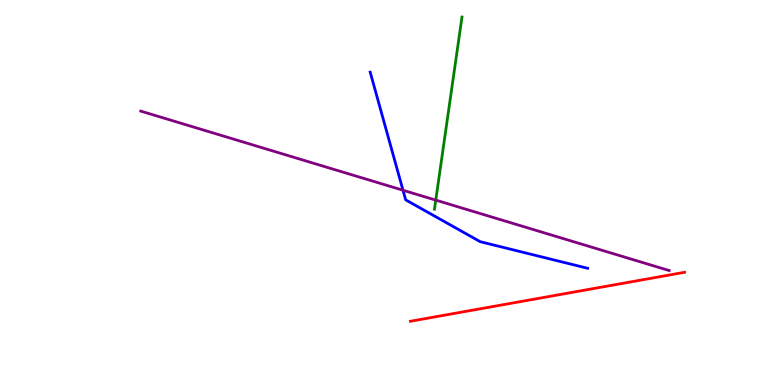[{'lines': ['blue', 'red'], 'intersections': []}, {'lines': ['green', 'red'], 'intersections': []}, {'lines': ['purple', 'red'], 'intersections': []}, {'lines': ['blue', 'green'], 'intersections': []}, {'lines': ['blue', 'purple'], 'intersections': [{'x': 5.2, 'y': 5.06}]}, {'lines': ['green', 'purple'], 'intersections': [{'x': 5.62, 'y': 4.8}]}]